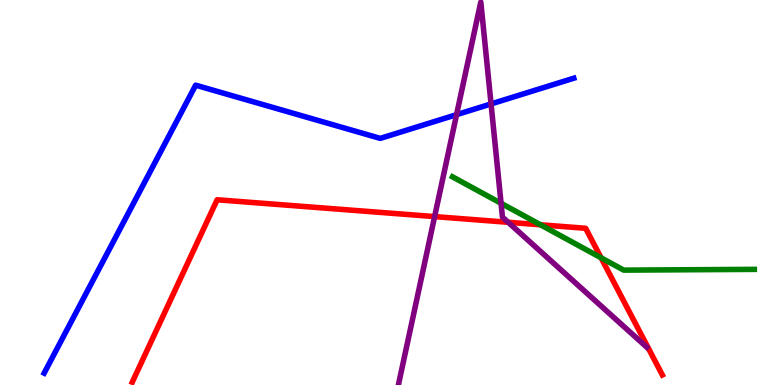[{'lines': ['blue', 'red'], 'intersections': []}, {'lines': ['green', 'red'], 'intersections': [{'x': 6.97, 'y': 4.16}, {'x': 7.76, 'y': 3.3}]}, {'lines': ['purple', 'red'], 'intersections': [{'x': 5.61, 'y': 4.37}, {'x': 6.56, 'y': 4.23}]}, {'lines': ['blue', 'green'], 'intersections': []}, {'lines': ['blue', 'purple'], 'intersections': [{'x': 5.89, 'y': 7.02}, {'x': 6.34, 'y': 7.3}]}, {'lines': ['green', 'purple'], 'intersections': [{'x': 6.47, 'y': 4.72}]}]